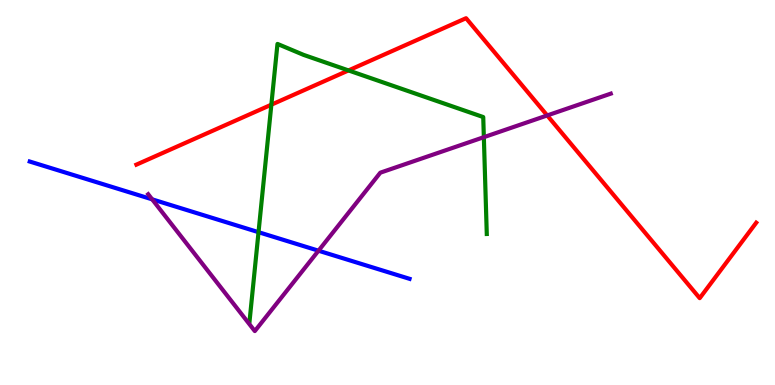[{'lines': ['blue', 'red'], 'intersections': []}, {'lines': ['green', 'red'], 'intersections': [{'x': 3.5, 'y': 7.28}, {'x': 4.5, 'y': 8.17}]}, {'lines': ['purple', 'red'], 'intersections': [{'x': 7.06, 'y': 7.0}]}, {'lines': ['blue', 'green'], 'intersections': [{'x': 3.34, 'y': 3.97}]}, {'lines': ['blue', 'purple'], 'intersections': [{'x': 1.96, 'y': 4.82}, {'x': 4.11, 'y': 3.49}]}, {'lines': ['green', 'purple'], 'intersections': [{'x': 6.24, 'y': 6.44}]}]